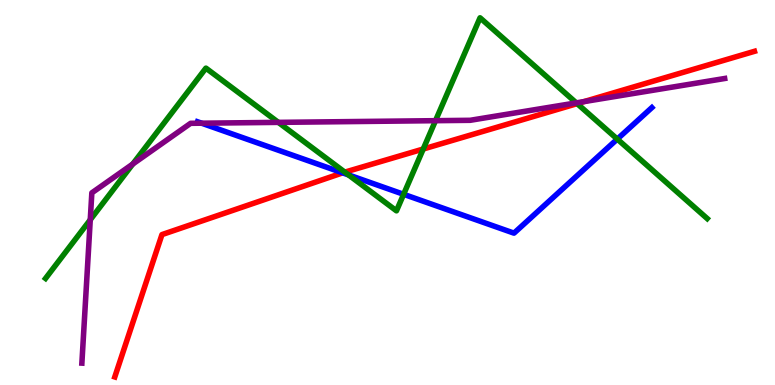[{'lines': ['blue', 'red'], 'intersections': [{'x': 4.42, 'y': 5.51}]}, {'lines': ['green', 'red'], 'intersections': [{'x': 4.45, 'y': 5.53}, {'x': 5.46, 'y': 6.13}, {'x': 7.45, 'y': 7.31}]}, {'lines': ['purple', 'red'], 'intersections': [{'x': 7.53, 'y': 7.36}]}, {'lines': ['blue', 'green'], 'intersections': [{'x': 4.5, 'y': 5.46}, {'x': 5.21, 'y': 4.95}, {'x': 7.97, 'y': 6.39}]}, {'lines': ['blue', 'purple'], 'intersections': [{'x': 2.6, 'y': 6.8}]}, {'lines': ['green', 'purple'], 'intersections': [{'x': 1.16, 'y': 4.29}, {'x': 1.71, 'y': 5.74}, {'x': 3.59, 'y': 6.82}, {'x': 5.62, 'y': 6.87}, {'x': 7.44, 'y': 7.33}]}]